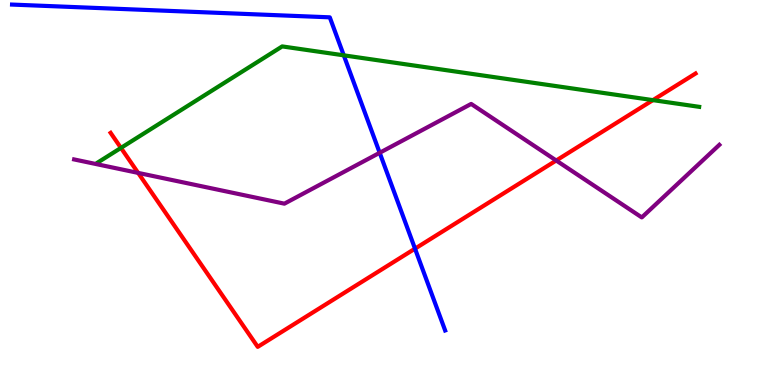[{'lines': ['blue', 'red'], 'intersections': [{'x': 5.35, 'y': 3.54}]}, {'lines': ['green', 'red'], 'intersections': [{'x': 1.56, 'y': 6.16}, {'x': 8.42, 'y': 7.4}]}, {'lines': ['purple', 'red'], 'intersections': [{'x': 1.78, 'y': 5.51}, {'x': 7.18, 'y': 5.83}]}, {'lines': ['blue', 'green'], 'intersections': [{'x': 4.44, 'y': 8.56}]}, {'lines': ['blue', 'purple'], 'intersections': [{'x': 4.9, 'y': 6.03}]}, {'lines': ['green', 'purple'], 'intersections': []}]